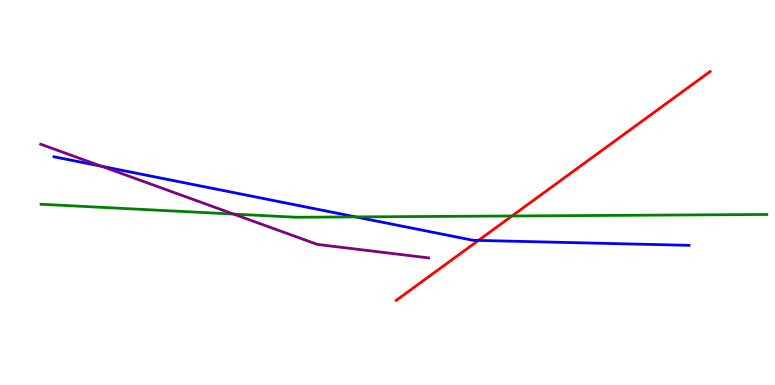[{'lines': ['blue', 'red'], 'intersections': [{'x': 6.17, 'y': 3.76}]}, {'lines': ['green', 'red'], 'intersections': [{'x': 6.61, 'y': 4.39}]}, {'lines': ['purple', 'red'], 'intersections': []}, {'lines': ['blue', 'green'], 'intersections': [{'x': 4.59, 'y': 4.37}]}, {'lines': ['blue', 'purple'], 'intersections': [{'x': 1.31, 'y': 5.68}]}, {'lines': ['green', 'purple'], 'intersections': [{'x': 3.01, 'y': 4.44}]}]